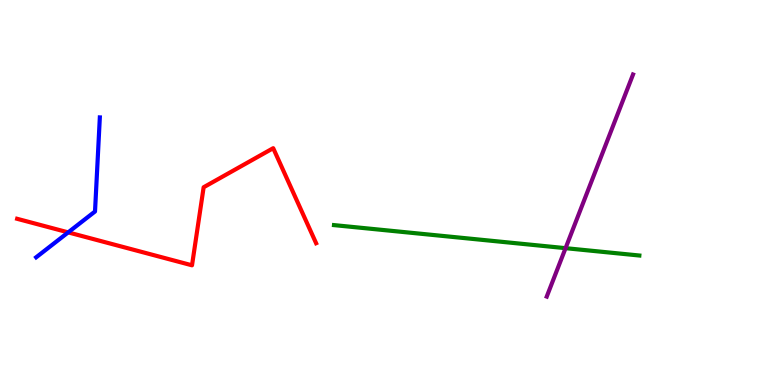[{'lines': ['blue', 'red'], 'intersections': [{'x': 0.88, 'y': 3.96}]}, {'lines': ['green', 'red'], 'intersections': []}, {'lines': ['purple', 'red'], 'intersections': []}, {'lines': ['blue', 'green'], 'intersections': []}, {'lines': ['blue', 'purple'], 'intersections': []}, {'lines': ['green', 'purple'], 'intersections': [{'x': 7.3, 'y': 3.55}]}]